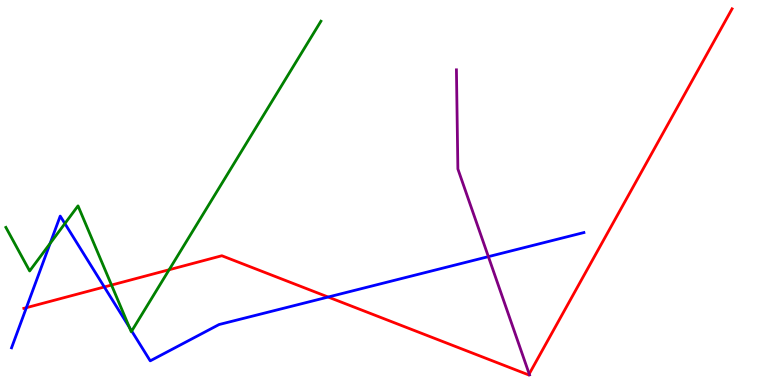[{'lines': ['blue', 'red'], 'intersections': [{'x': 0.34, 'y': 2.01}, {'x': 1.35, 'y': 2.55}, {'x': 4.23, 'y': 2.28}]}, {'lines': ['green', 'red'], 'intersections': [{'x': 1.44, 'y': 2.6}, {'x': 2.18, 'y': 2.99}]}, {'lines': ['purple', 'red'], 'intersections': [{'x': 6.83, 'y': 0.287}]}, {'lines': ['blue', 'green'], 'intersections': [{'x': 0.647, 'y': 3.68}, {'x': 0.837, 'y': 4.19}, {'x': 1.67, 'y': 1.5}, {'x': 1.7, 'y': 1.4}]}, {'lines': ['blue', 'purple'], 'intersections': [{'x': 6.3, 'y': 3.33}]}, {'lines': ['green', 'purple'], 'intersections': []}]